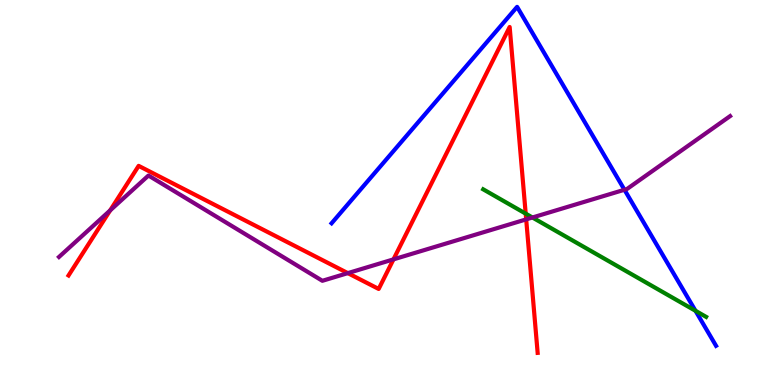[{'lines': ['blue', 'red'], 'intersections': []}, {'lines': ['green', 'red'], 'intersections': [{'x': 6.78, 'y': 4.45}]}, {'lines': ['purple', 'red'], 'intersections': [{'x': 1.42, 'y': 4.54}, {'x': 4.49, 'y': 2.91}, {'x': 5.08, 'y': 3.26}, {'x': 6.79, 'y': 4.3}]}, {'lines': ['blue', 'green'], 'intersections': [{'x': 8.97, 'y': 1.93}]}, {'lines': ['blue', 'purple'], 'intersections': [{'x': 8.06, 'y': 5.07}]}, {'lines': ['green', 'purple'], 'intersections': [{'x': 6.87, 'y': 4.35}]}]